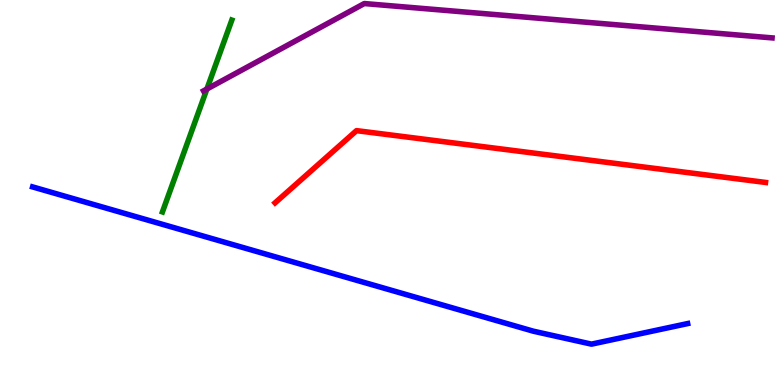[{'lines': ['blue', 'red'], 'intersections': []}, {'lines': ['green', 'red'], 'intersections': []}, {'lines': ['purple', 'red'], 'intersections': []}, {'lines': ['blue', 'green'], 'intersections': []}, {'lines': ['blue', 'purple'], 'intersections': []}, {'lines': ['green', 'purple'], 'intersections': [{'x': 2.67, 'y': 7.69}]}]